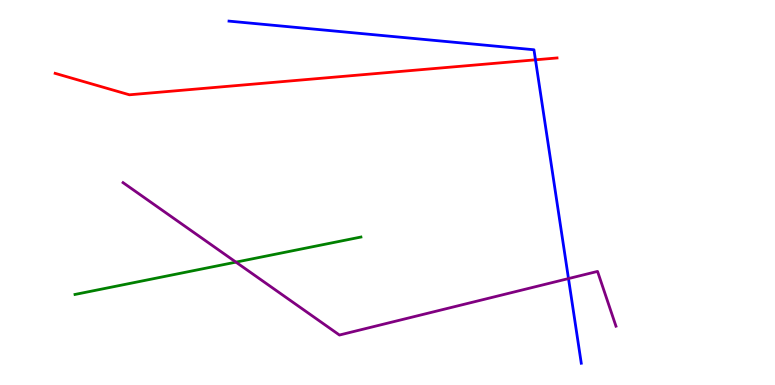[{'lines': ['blue', 'red'], 'intersections': [{'x': 6.91, 'y': 8.45}]}, {'lines': ['green', 'red'], 'intersections': []}, {'lines': ['purple', 'red'], 'intersections': []}, {'lines': ['blue', 'green'], 'intersections': []}, {'lines': ['blue', 'purple'], 'intersections': [{'x': 7.34, 'y': 2.76}]}, {'lines': ['green', 'purple'], 'intersections': [{'x': 3.04, 'y': 3.19}]}]